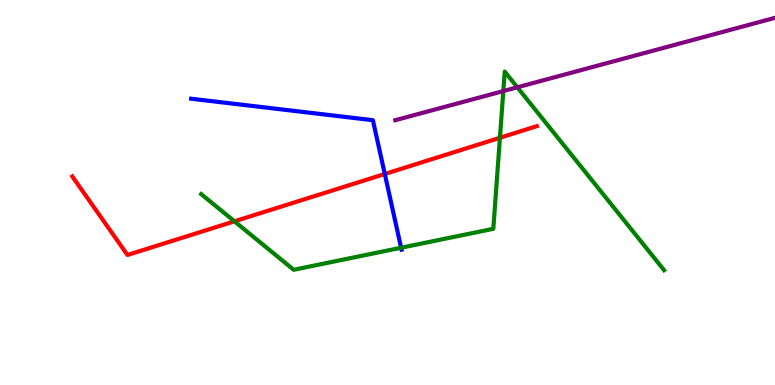[{'lines': ['blue', 'red'], 'intersections': [{'x': 4.97, 'y': 5.48}]}, {'lines': ['green', 'red'], 'intersections': [{'x': 3.03, 'y': 4.25}, {'x': 6.45, 'y': 6.42}]}, {'lines': ['purple', 'red'], 'intersections': []}, {'lines': ['blue', 'green'], 'intersections': [{'x': 5.18, 'y': 3.57}]}, {'lines': ['blue', 'purple'], 'intersections': []}, {'lines': ['green', 'purple'], 'intersections': [{'x': 6.49, 'y': 7.63}, {'x': 6.68, 'y': 7.73}]}]